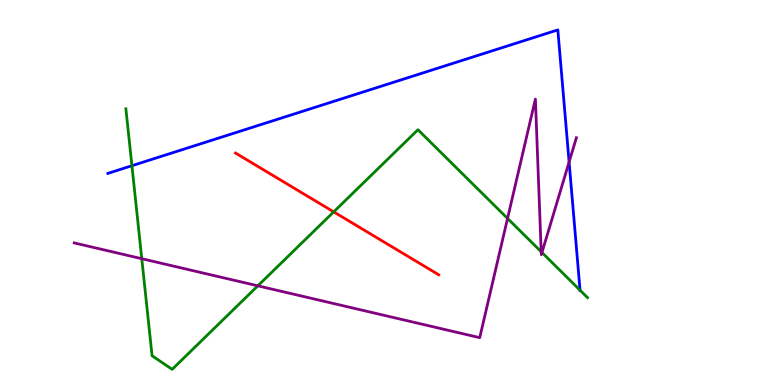[{'lines': ['blue', 'red'], 'intersections': []}, {'lines': ['green', 'red'], 'intersections': [{'x': 4.31, 'y': 4.5}]}, {'lines': ['purple', 'red'], 'intersections': []}, {'lines': ['blue', 'green'], 'intersections': [{'x': 1.7, 'y': 5.7}, {'x': 7.48, 'y': 2.46}]}, {'lines': ['blue', 'purple'], 'intersections': [{'x': 7.34, 'y': 5.79}]}, {'lines': ['green', 'purple'], 'intersections': [{'x': 1.83, 'y': 3.28}, {'x': 3.33, 'y': 2.58}, {'x': 6.55, 'y': 4.33}, {'x': 6.98, 'y': 3.46}, {'x': 6.99, 'y': 3.44}]}]